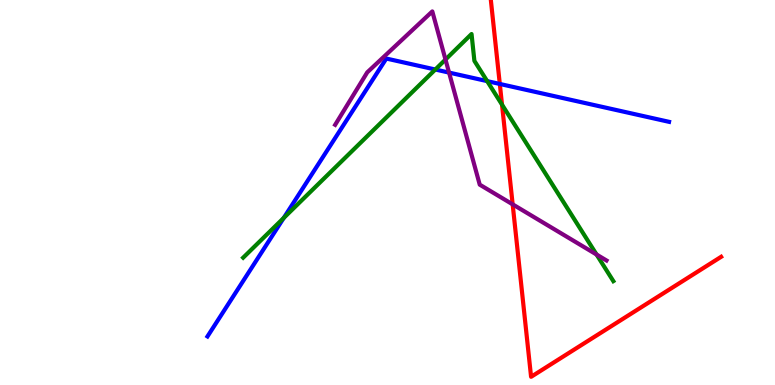[{'lines': ['blue', 'red'], 'intersections': [{'x': 6.45, 'y': 7.82}]}, {'lines': ['green', 'red'], 'intersections': [{'x': 6.48, 'y': 7.28}]}, {'lines': ['purple', 'red'], 'intersections': [{'x': 6.61, 'y': 4.69}]}, {'lines': ['blue', 'green'], 'intersections': [{'x': 3.66, 'y': 4.34}, {'x': 5.62, 'y': 8.19}, {'x': 6.29, 'y': 7.89}]}, {'lines': ['blue', 'purple'], 'intersections': [{'x': 5.79, 'y': 8.11}]}, {'lines': ['green', 'purple'], 'intersections': [{'x': 5.75, 'y': 8.45}, {'x': 7.7, 'y': 3.39}]}]